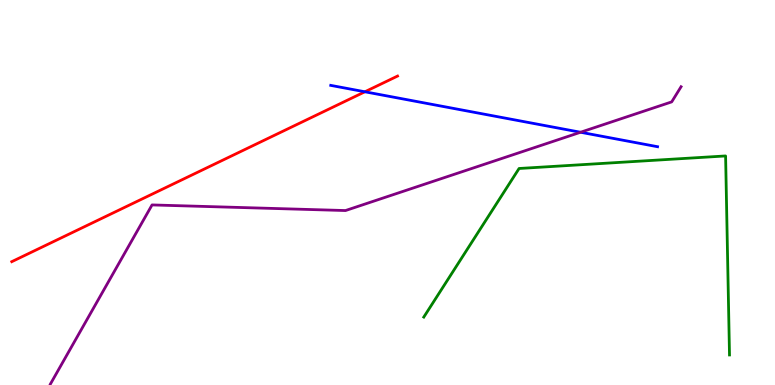[{'lines': ['blue', 'red'], 'intersections': [{'x': 4.71, 'y': 7.62}]}, {'lines': ['green', 'red'], 'intersections': []}, {'lines': ['purple', 'red'], 'intersections': []}, {'lines': ['blue', 'green'], 'intersections': []}, {'lines': ['blue', 'purple'], 'intersections': [{'x': 7.49, 'y': 6.56}]}, {'lines': ['green', 'purple'], 'intersections': []}]